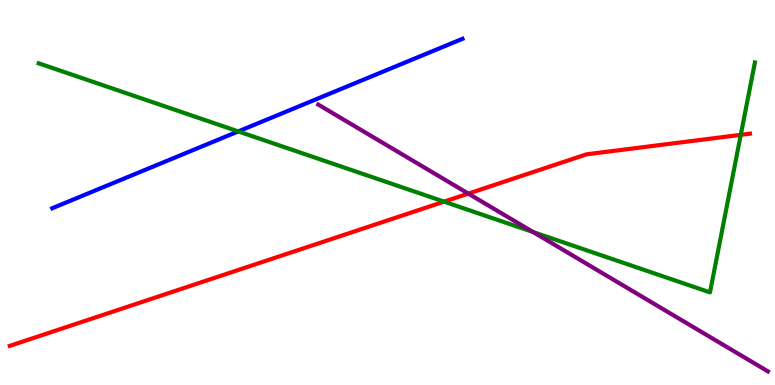[{'lines': ['blue', 'red'], 'intersections': []}, {'lines': ['green', 'red'], 'intersections': [{'x': 5.73, 'y': 4.76}, {'x': 9.56, 'y': 6.5}]}, {'lines': ['purple', 'red'], 'intersections': [{'x': 6.04, 'y': 4.97}]}, {'lines': ['blue', 'green'], 'intersections': [{'x': 3.07, 'y': 6.59}]}, {'lines': ['blue', 'purple'], 'intersections': []}, {'lines': ['green', 'purple'], 'intersections': [{'x': 6.88, 'y': 3.97}]}]